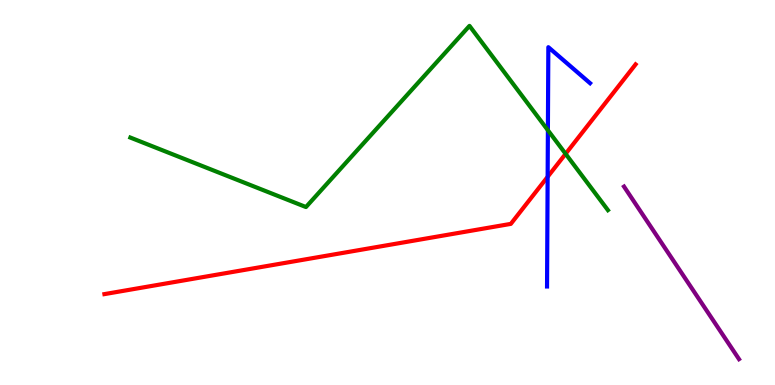[{'lines': ['blue', 'red'], 'intersections': [{'x': 7.07, 'y': 5.41}]}, {'lines': ['green', 'red'], 'intersections': [{'x': 7.3, 'y': 6.0}]}, {'lines': ['purple', 'red'], 'intersections': []}, {'lines': ['blue', 'green'], 'intersections': [{'x': 7.07, 'y': 6.62}]}, {'lines': ['blue', 'purple'], 'intersections': []}, {'lines': ['green', 'purple'], 'intersections': []}]